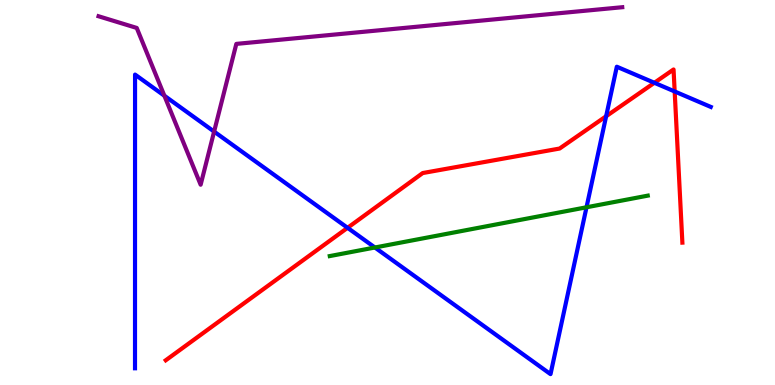[{'lines': ['blue', 'red'], 'intersections': [{'x': 4.48, 'y': 4.08}, {'x': 7.82, 'y': 6.98}, {'x': 8.44, 'y': 7.85}, {'x': 8.71, 'y': 7.62}]}, {'lines': ['green', 'red'], 'intersections': []}, {'lines': ['purple', 'red'], 'intersections': []}, {'lines': ['blue', 'green'], 'intersections': [{'x': 4.84, 'y': 3.57}, {'x': 7.57, 'y': 4.62}]}, {'lines': ['blue', 'purple'], 'intersections': [{'x': 2.12, 'y': 7.51}, {'x': 2.76, 'y': 6.58}]}, {'lines': ['green', 'purple'], 'intersections': []}]